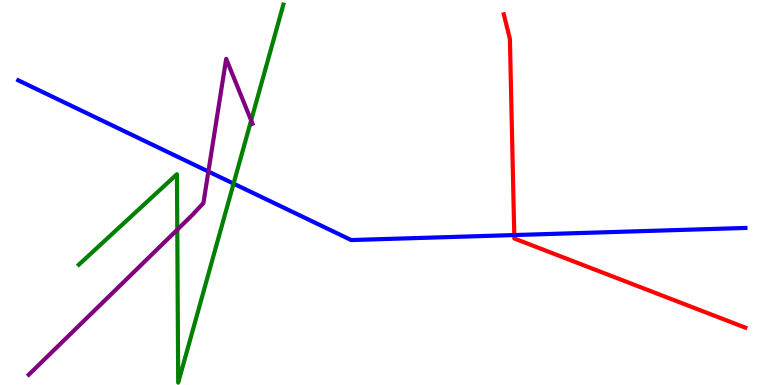[{'lines': ['blue', 'red'], 'intersections': [{'x': 6.64, 'y': 3.89}]}, {'lines': ['green', 'red'], 'intersections': []}, {'lines': ['purple', 'red'], 'intersections': []}, {'lines': ['blue', 'green'], 'intersections': [{'x': 3.01, 'y': 5.23}]}, {'lines': ['blue', 'purple'], 'intersections': [{'x': 2.69, 'y': 5.54}]}, {'lines': ['green', 'purple'], 'intersections': [{'x': 2.29, 'y': 4.03}, {'x': 3.24, 'y': 6.87}]}]